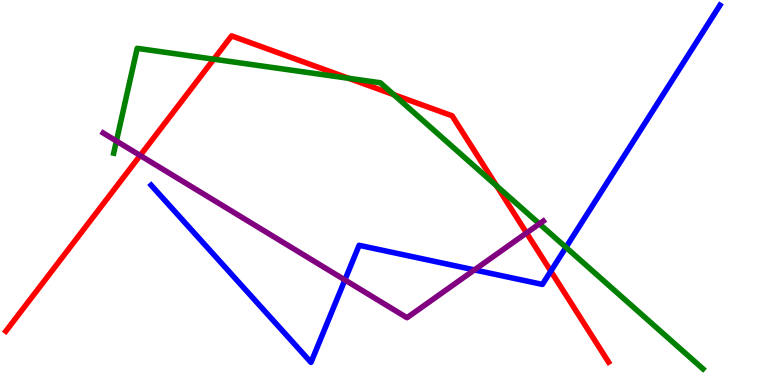[{'lines': ['blue', 'red'], 'intersections': [{'x': 7.11, 'y': 2.96}]}, {'lines': ['green', 'red'], 'intersections': [{'x': 2.76, 'y': 8.46}, {'x': 4.5, 'y': 7.97}, {'x': 5.08, 'y': 7.54}, {'x': 6.41, 'y': 5.17}]}, {'lines': ['purple', 'red'], 'intersections': [{'x': 1.81, 'y': 5.96}, {'x': 6.79, 'y': 3.95}]}, {'lines': ['blue', 'green'], 'intersections': [{'x': 7.3, 'y': 3.57}]}, {'lines': ['blue', 'purple'], 'intersections': [{'x': 4.45, 'y': 2.73}, {'x': 6.12, 'y': 2.99}]}, {'lines': ['green', 'purple'], 'intersections': [{'x': 1.5, 'y': 6.34}, {'x': 6.96, 'y': 4.19}]}]